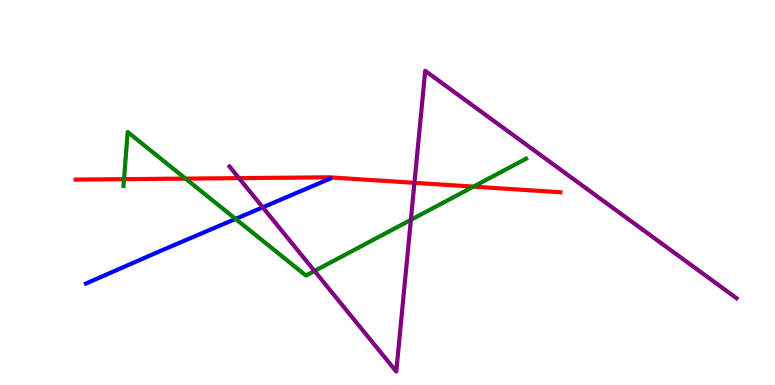[{'lines': ['blue', 'red'], 'intersections': []}, {'lines': ['green', 'red'], 'intersections': [{'x': 1.6, 'y': 5.35}, {'x': 2.39, 'y': 5.36}, {'x': 6.11, 'y': 5.15}]}, {'lines': ['purple', 'red'], 'intersections': [{'x': 3.08, 'y': 5.37}, {'x': 5.35, 'y': 5.25}]}, {'lines': ['blue', 'green'], 'intersections': [{'x': 3.04, 'y': 4.31}]}, {'lines': ['blue', 'purple'], 'intersections': [{'x': 3.39, 'y': 4.61}]}, {'lines': ['green', 'purple'], 'intersections': [{'x': 4.06, 'y': 2.96}, {'x': 5.3, 'y': 4.29}]}]